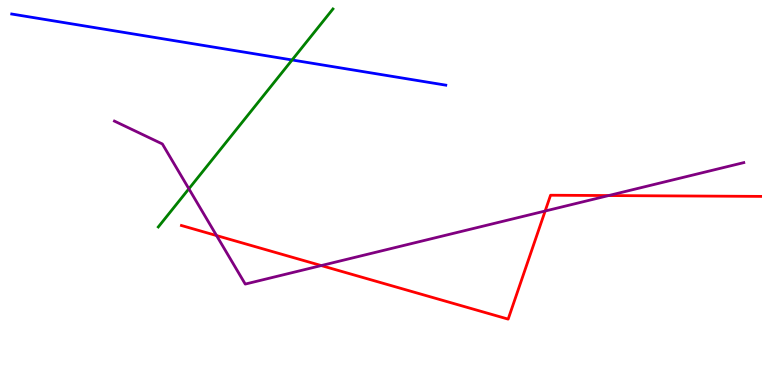[{'lines': ['blue', 'red'], 'intersections': []}, {'lines': ['green', 'red'], 'intersections': []}, {'lines': ['purple', 'red'], 'intersections': [{'x': 2.79, 'y': 3.88}, {'x': 4.15, 'y': 3.1}, {'x': 7.03, 'y': 4.52}, {'x': 7.85, 'y': 4.92}]}, {'lines': ['blue', 'green'], 'intersections': [{'x': 3.77, 'y': 8.44}]}, {'lines': ['blue', 'purple'], 'intersections': []}, {'lines': ['green', 'purple'], 'intersections': [{'x': 2.44, 'y': 5.1}]}]